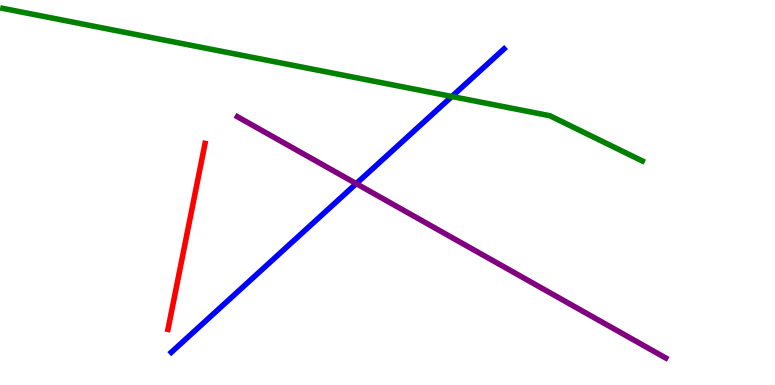[{'lines': ['blue', 'red'], 'intersections': []}, {'lines': ['green', 'red'], 'intersections': []}, {'lines': ['purple', 'red'], 'intersections': []}, {'lines': ['blue', 'green'], 'intersections': [{'x': 5.83, 'y': 7.49}]}, {'lines': ['blue', 'purple'], 'intersections': [{'x': 4.6, 'y': 5.23}]}, {'lines': ['green', 'purple'], 'intersections': []}]